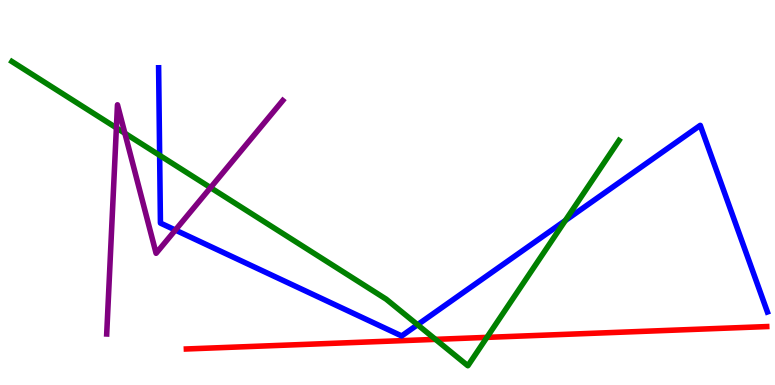[{'lines': ['blue', 'red'], 'intersections': []}, {'lines': ['green', 'red'], 'intersections': [{'x': 5.62, 'y': 1.19}, {'x': 6.28, 'y': 1.24}]}, {'lines': ['purple', 'red'], 'intersections': []}, {'lines': ['blue', 'green'], 'intersections': [{'x': 2.06, 'y': 5.97}, {'x': 5.39, 'y': 1.57}, {'x': 7.29, 'y': 4.27}]}, {'lines': ['blue', 'purple'], 'intersections': [{'x': 2.26, 'y': 4.02}]}, {'lines': ['green', 'purple'], 'intersections': [{'x': 1.5, 'y': 6.68}, {'x': 1.61, 'y': 6.54}, {'x': 2.72, 'y': 5.13}]}]